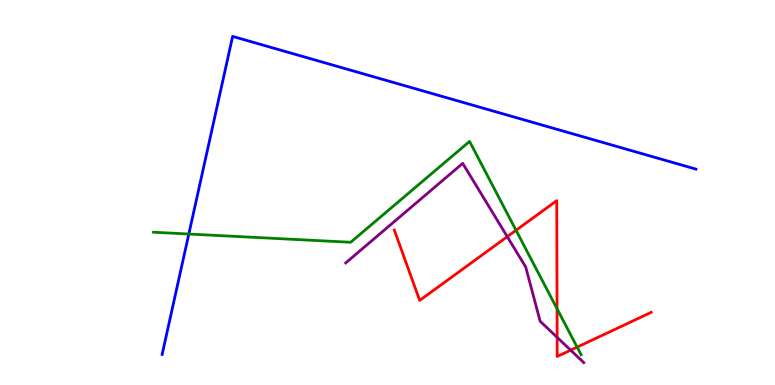[{'lines': ['blue', 'red'], 'intersections': []}, {'lines': ['green', 'red'], 'intersections': [{'x': 6.66, 'y': 4.02}, {'x': 7.19, 'y': 1.98}, {'x': 7.45, 'y': 0.984}]}, {'lines': ['purple', 'red'], 'intersections': [{'x': 6.55, 'y': 3.85}, {'x': 7.19, 'y': 1.24}, {'x': 7.36, 'y': 0.905}]}, {'lines': ['blue', 'green'], 'intersections': [{'x': 2.44, 'y': 3.92}]}, {'lines': ['blue', 'purple'], 'intersections': []}, {'lines': ['green', 'purple'], 'intersections': []}]